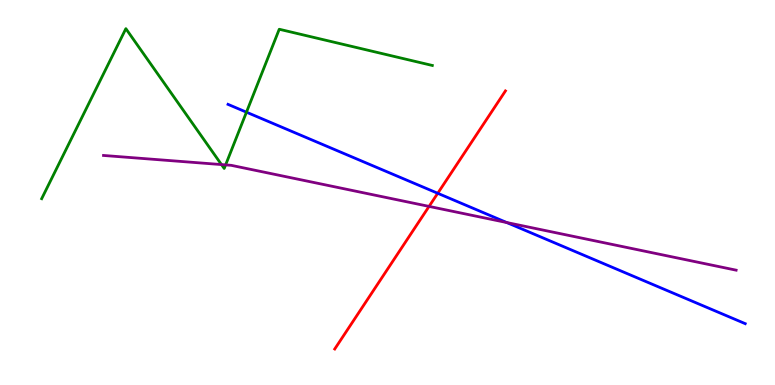[{'lines': ['blue', 'red'], 'intersections': [{'x': 5.65, 'y': 4.98}]}, {'lines': ['green', 'red'], 'intersections': []}, {'lines': ['purple', 'red'], 'intersections': [{'x': 5.54, 'y': 4.64}]}, {'lines': ['blue', 'green'], 'intersections': [{'x': 3.18, 'y': 7.09}]}, {'lines': ['blue', 'purple'], 'intersections': [{'x': 6.54, 'y': 4.22}]}, {'lines': ['green', 'purple'], 'intersections': [{'x': 2.86, 'y': 5.73}, {'x': 2.91, 'y': 5.72}]}]